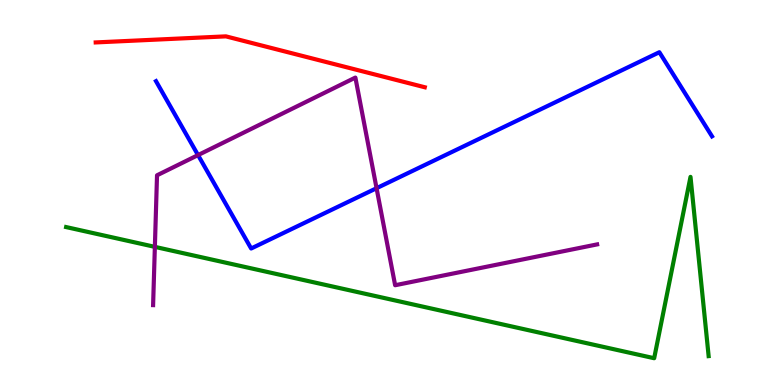[{'lines': ['blue', 'red'], 'intersections': []}, {'lines': ['green', 'red'], 'intersections': []}, {'lines': ['purple', 'red'], 'intersections': []}, {'lines': ['blue', 'green'], 'intersections': []}, {'lines': ['blue', 'purple'], 'intersections': [{'x': 2.56, 'y': 5.97}, {'x': 4.86, 'y': 5.11}]}, {'lines': ['green', 'purple'], 'intersections': [{'x': 2.0, 'y': 3.59}]}]